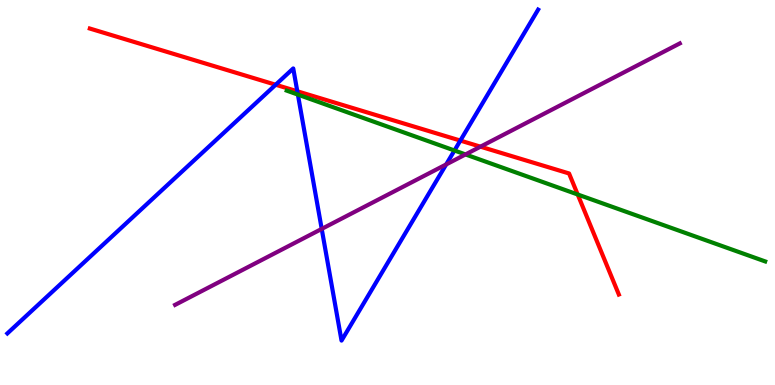[{'lines': ['blue', 'red'], 'intersections': [{'x': 3.56, 'y': 7.8}, {'x': 3.84, 'y': 7.63}, {'x': 5.94, 'y': 6.35}]}, {'lines': ['green', 'red'], 'intersections': [{'x': 7.45, 'y': 4.95}]}, {'lines': ['purple', 'red'], 'intersections': [{'x': 6.2, 'y': 6.19}]}, {'lines': ['blue', 'green'], 'intersections': [{'x': 3.84, 'y': 7.54}, {'x': 5.86, 'y': 6.09}]}, {'lines': ['blue', 'purple'], 'intersections': [{'x': 4.15, 'y': 4.05}, {'x': 5.76, 'y': 5.73}]}, {'lines': ['green', 'purple'], 'intersections': [{'x': 6.01, 'y': 5.99}]}]